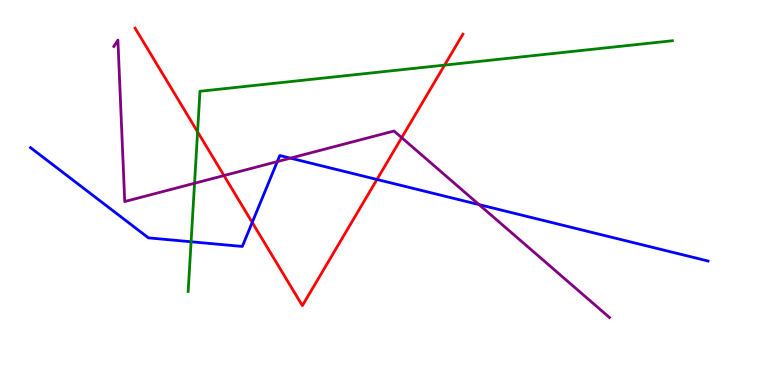[{'lines': ['blue', 'red'], 'intersections': [{'x': 3.25, 'y': 4.22}, {'x': 4.86, 'y': 5.34}]}, {'lines': ['green', 'red'], 'intersections': [{'x': 2.55, 'y': 6.58}, {'x': 5.74, 'y': 8.31}]}, {'lines': ['purple', 'red'], 'intersections': [{'x': 2.89, 'y': 5.44}, {'x': 5.18, 'y': 6.42}]}, {'lines': ['blue', 'green'], 'intersections': [{'x': 2.47, 'y': 3.72}]}, {'lines': ['blue', 'purple'], 'intersections': [{'x': 3.58, 'y': 5.8}, {'x': 3.75, 'y': 5.89}, {'x': 6.18, 'y': 4.69}]}, {'lines': ['green', 'purple'], 'intersections': [{'x': 2.51, 'y': 5.24}]}]